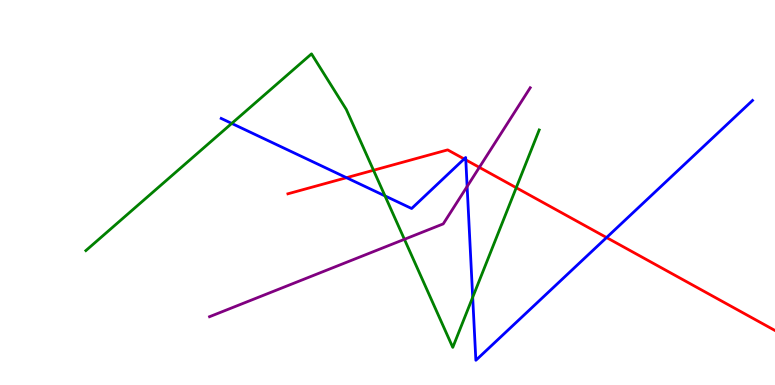[{'lines': ['blue', 'red'], 'intersections': [{'x': 4.47, 'y': 5.38}, {'x': 5.99, 'y': 5.87}, {'x': 6.01, 'y': 5.85}, {'x': 7.83, 'y': 3.83}]}, {'lines': ['green', 'red'], 'intersections': [{'x': 4.82, 'y': 5.58}, {'x': 6.66, 'y': 5.12}]}, {'lines': ['purple', 'red'], 'intersections': [{'x': 6.19, 'y': 5.65}]}, {'lines': ['blue', 'green'], 'intersections': [{'x': 2.99, 'y': 6.79}, {'x': 4.97, 'y': 4.91}, {'x': 6.1, 'y': 2.28}]}, {'lines': ['blue', 'purple'], 'intersections': [{'x': 6.03, 'y': 5.16}]}, {'lines': ['green', 'purple'], 'intersections': [{'x': 5.22, 'y': 3.78}]}]